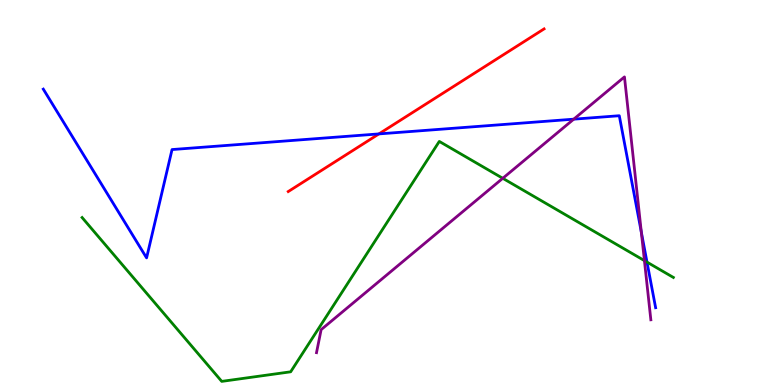[{'lines': ['blue', 'red'], 'intersections': [{'x': 4.89, 'y': 6.52}]}, {'lines': ['green', 'red'], 'intersections': []}, {'lines': ['purple', 'red'], 'intersections': []}, {'lines': ['blue', 'green'], 'intersections': [{'x': 8.35, 'y': 3.19}]}, {'lines': ['blue', 'purple'], 'intersections': [{'x': 7.4, 'y': 6.9}, {'x': 8.28, 'y': 3.97}]}, {'lines': ['green', 'purple'], 'intersections': [{'x': 6.49, 'y': 5.37}, {'x': 8.32, 'y': 3.23}]}]